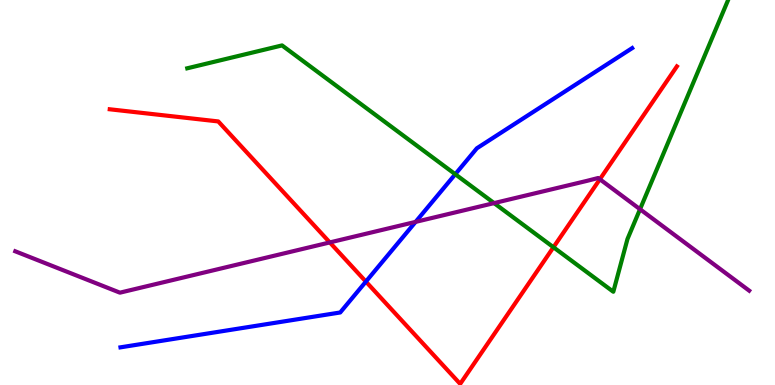[{'lines': ['blue', 'red'], 'intersections': [{'x': 4.72, 'y': 2.69}]}, {'lines': ['green', 'red'], 'intersections': [{'x': 7.14, 'y': 3.58}]}, {'lines': ['purple', 'red'], 'intersections': [{'x': 4.26, 'y': 3.7}, {'x': 7.74, 'y': 5.34}]}, {'lines': ['blue', 'green'], 'intersections': [{'x': 5.87, 'y': 5.47}]}, {'lines': ['blue', 'purple'], 'intersections': [{'x': 5.36, 'y': 4.24}]}, {'lines': ['green', 'purple'], 'intersections': [{'x': 6.38, 'y': 4.72}, {'x': 8.26, 'y': 4.57}]}]